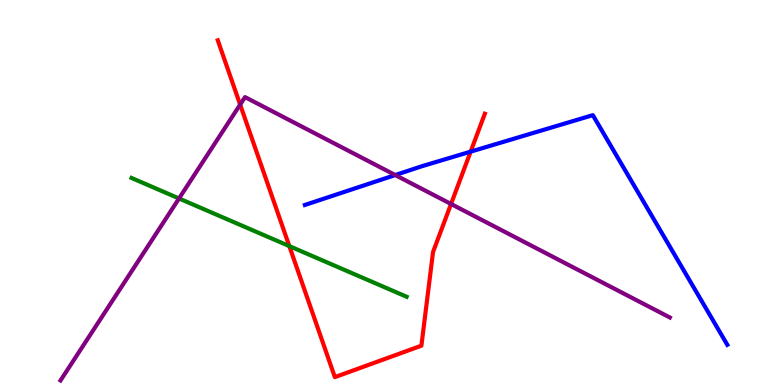[{'lines': ['blue', 'red'], 'intersections': [{'x': 6.07, 'y': 6.06}]}, {'lines': ['green', 'red'], 'intersections': [{'x': 3.73, 'y': 3.61}]}, {'lines': ['purple', 'red'], 'intersections': [{'x': 3.1, 'y': 7.28}, {'x': 5.82, 'y': 4.7}]}, {'lines': ['blue', 'green'], 'intersections': []}, {'lines': ['blue', 'purple'], 'intersections': [{'x': 5.1, 'y': 5.45}]}, {'lines': ['green', 'purple'], 'intersections': [{'x': 2.31, 'y': 4.84}]}]